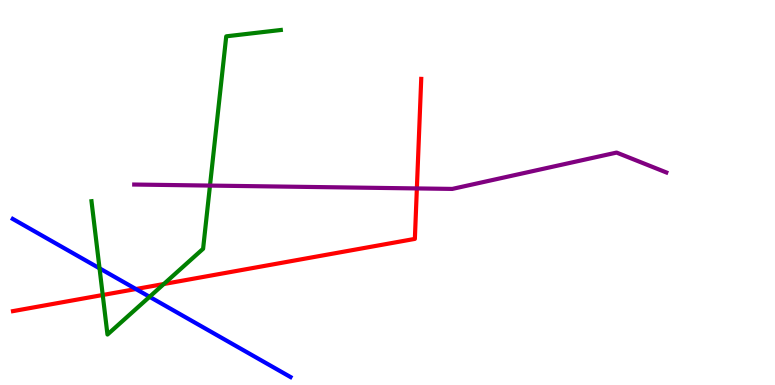[{'lines': ['blue', 'red'], 'intersections': [{'x': 1.75, 'y': 2.49}]}, {'lines': ['green', 'red'], 'intersections': [{'x': 1.33, 'y': 2.34}, {'x': 2.11, 'y': 2.62}]}, {'lines': ['purple', 'red'], 'intersections': [{'x': 5.38, 'y': 5.11}]}, {'lines': ['blue', 'green'], 'intersections': [{'x': 1.28, 'y': 3.03}, {'x': 1.93, 'y': 2.29}]}, {'lines': ['blue', 'purple'], 'intersections': []}, {'lines': ['green', 'purple'], 'intersections': [{'x': 2.71, 'y': 5.18}]}]